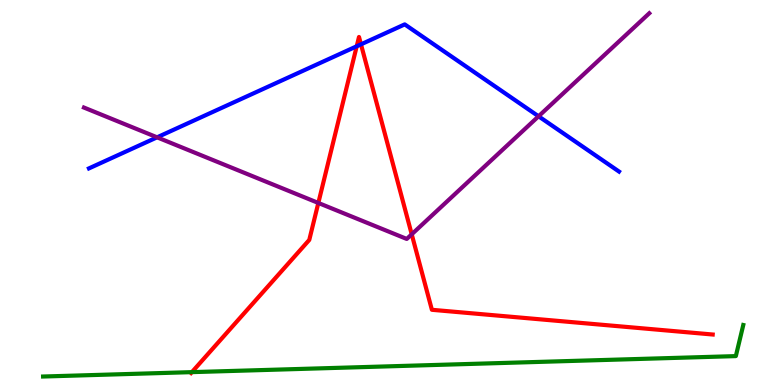[{'lines': ['blue', 'red'], 'intersections': [{'x': 4.6, 'y': 8.8}, {'x': 4.66, 'y': 8.85}]}, {'lines': ['green', 'red'], 'intersections': [{'x': 2.48, 'y': 0.334}]}, {'lines': ['purple', 'red'], 'intersections': [{'x': 4.11, 'y': 4.73}, {'x': 5.31, 'y': 3.91}]}, {'lines': ['blue', 'green'], 'intersections': []}, {'lines': ['blue', 'purple'], 'intersections': [{'x': 2.03, 'y': 6.43}, {'x': 6.95, 'y': 6.98}]}, {'lines': ['green', 'purple'], 'intersections': []}]